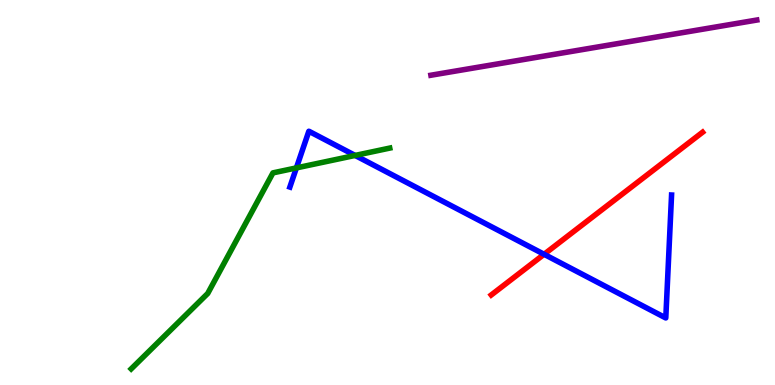[{'lines': ['blue', 'red'], 'intersections': [{'x': 7.02, 'y': 3.4}]}, {'lines': ['green', 'red'], 'intersections': []}, {'lines': ['purple', 'red'], 'intersections': []}, {'lines': ['blue', 'green'], 'intersections': [{'x': 3.82, 'y': 5.64}, {'x': 4.58, 'y': 5.96}]}, {'lines': ['blue', 'purple'], 'intersections': []}, {'lines': ['green', 'purple'], 'intersections': []}]